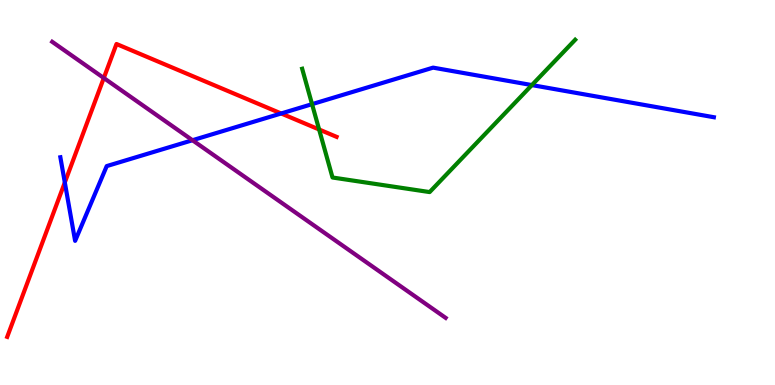[{'lines': ['blue', 'red'], 'intersections': [{'x': 0.836, 'y': 5.26}, {'x': 3.63, 'y': 7.05}]}, {'lines': ['green', 'red'], 'intersections': [{'x': 4.12, 'y': 6.64}]}, {'lines': ['purple', 'red'], 'intersections': [{'x': 1.34, 'y': 7.97}]}, {'lines': ['blue', 'green'], 'intersections': [{'x': 4.03, 'y': 7.29}, {'x': 6.86, 'y': 7.79}]}, {'lines': ['blue', 'purple'], 'intersections': [{'x': 2.48, 'y': 6.36}]}, {'lines': ['green', 'purple'], 'intersections': []}]